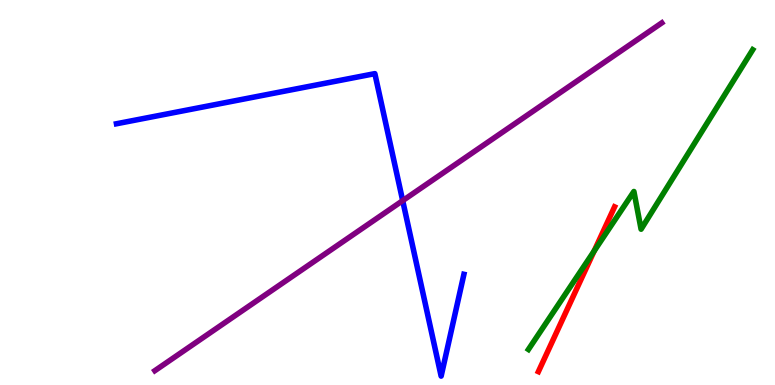[{'lines': ['blue', 'red'], 'intersections': []}, {'lines': ['green', 'red'], 'intersections': [{'x': 7.67, 'y': 3.48}]}, {'lines': ['purple', 'red'], 'intersections': []}, {'lines': ['blue', 'green'], 'intersections': []}, {'lines': ['blue', 'purple'], 'intersections': [{'x': 5.2, 'y': 4.79}]}, {'lines': ['green', 'purple'], 'intersections': []}]